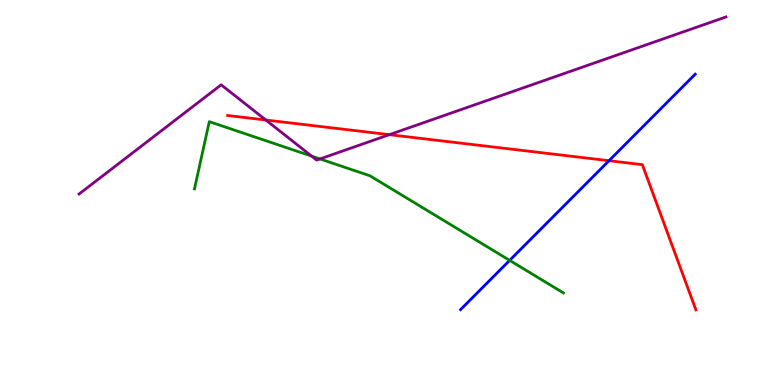[{'lines': ['blue', 'red'], 'intersections': [{'x': 7.86, 'y': 5.83}]}, {'lines': ['green', 'red'], 'intersections': []}, {'lines': ['purple', 'red'], 'intersections': [{'x': 3.43, 'y': 6.88}, {'x': 5.02, 'y': 6.5}]}, {'lines': ['blue', 'green'], 'intersections': [{'x': 6.58, 'y': 3.24}]}, {'lines': ['blue', 'purple'], 'intersections': []}, {'lines': ['green', 'purple'], 'intersections': [{'x': 4.02, 'y': 5.94}, {'x': 4.13, 'y': 5.87}]}]